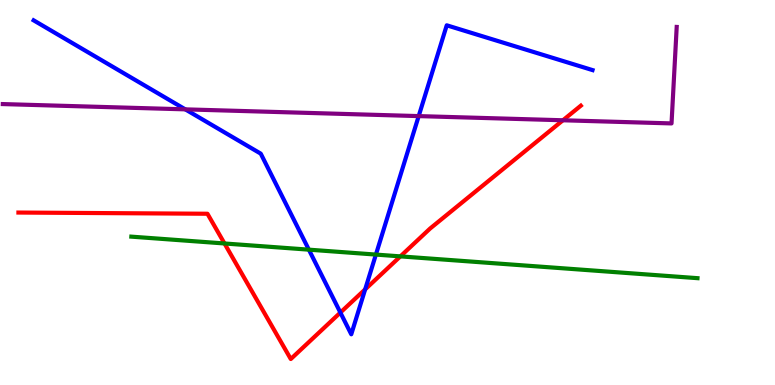[{'lines': ['blue', 'red'], 'intersections': [{'x': 4.39, 'y': 1.88}, {'x': 4.71, 'y': 2.48}]}, {'lines': ['green', 'red'], 'intersections': [{'x': 2.9, 'y': 3.68}, {'x': 5.17, 'y': 3.34}]}, {'lines': ['purple', 'red'], 'intersections': [{'x': 7.26, 'y': 6.88}]}, {'lines': ['blue', 'green'], 'intersections': [{'x': 3.99, 'y': 3.52}, {'x': 4.85, 'y': 3.39}]}, {'lines': ['blue', 'purple'], 'intersections': [{'x': 2.39, 'y': 7.16}, {'x': 5.4, 'y': 6.98}]}, {'lines': ['green', 'purple'], 'intersections': []}]